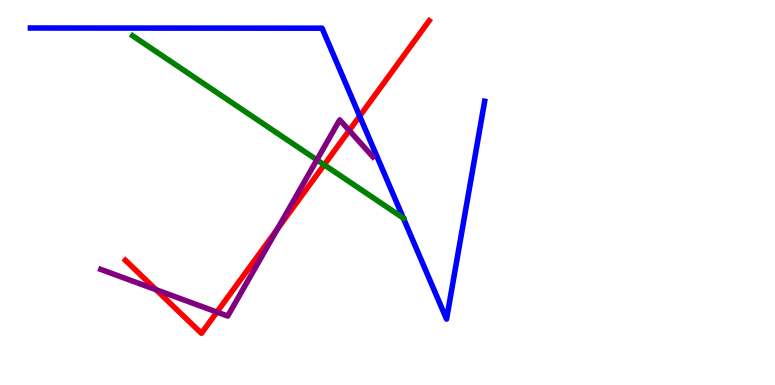[{'lines': ['blue', 'red'], 'intersections': [{'x': 4.64, 'y': 6.98}]}, {'lines': ['green', 'red'], 'intersections': [{'x': 4.18, 'y': 5.72}]}, {'lines': ['purple', 'red'], 'intersections': [{'x': 2.01, 'y': 2.48}, {'x': 2.8, 'y': 1.89}, {'x': 3.58, 'y': 4.05}, {'x': 4.51, 'y': 6.61}]}, {'lines': ['blue', 'green'], 'intersections': [{'x': 5.2, 'y': 4.34}]}, {'lines': ['blue', 'purple'], 'intersections': []}, {'lines': ['green', 'purple'], 'intersections': [{'x': 4.09, 'y': 5.85}]}]